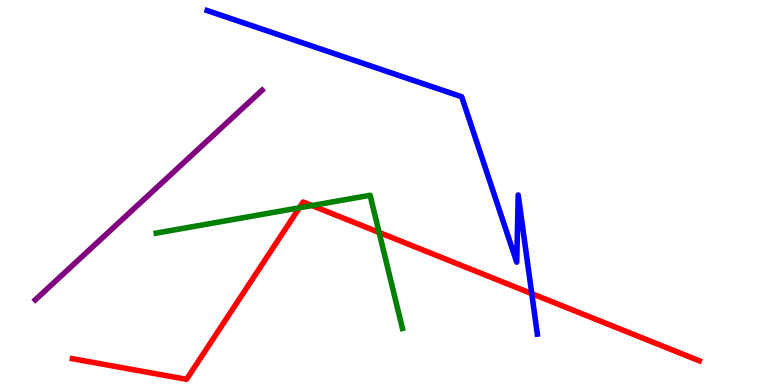[{'lines': ['blue', 'red'], 'intersections': [{'x': 6.86, 'y': 2.37}]}, {'lines': ['green', 'red'], 'intersections': [{'x': 3.86, 'y': 4.6}, {'x': 4.03, 'y': 4.66}, {'x': 4.89, 'y': 3.96}]}, {'lines': ['purple', 'red'], 'intersections': []}, {'lines': ['blue', 'green'], 'intersections': []}, {'lines': ['blue', 'purple'], 'intersections': []}, {'lines': ['green', 'purple'], 'intersections': []}]